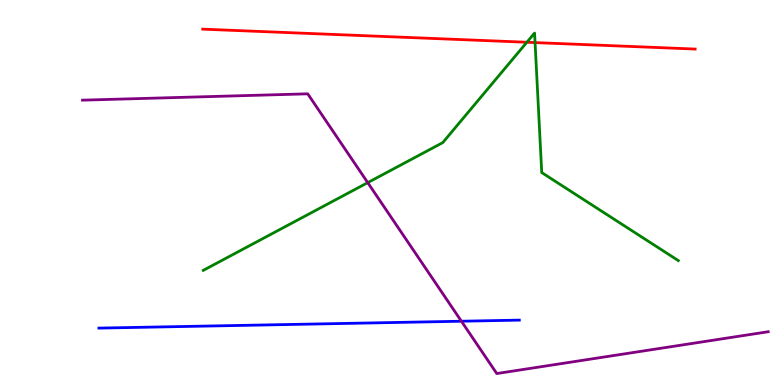[{'lines': ['blue', 'red'], 'intersections': []}, {'lines': ['green', 'red'], 'intersections': [{'x': 6.8, 'y': 8.9}, {'x': 6.9, 'y': 8.89}]}, {'lines': ['purple', 'red'], 'intersections': []}, {'lines': ['blue', 'green'], 'intersections': []}, {'lines': ['blue', 'purple'], 'intersections': [{'x': 5.95, 'y': 1.66}]}, {'lines': ['green', 'purple'], 'intersections': [{'x': 4.75, 'y': 5.26}]}]